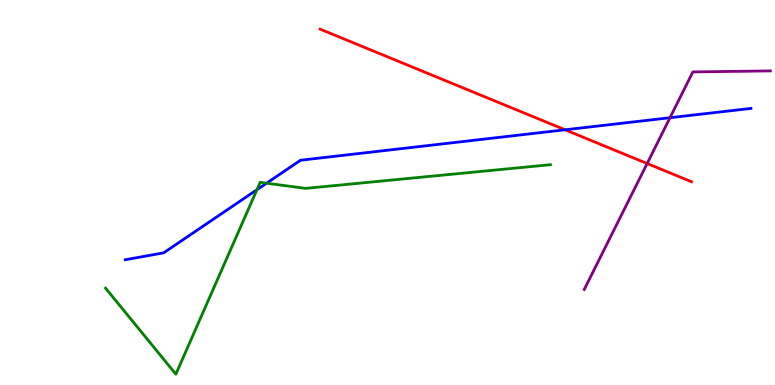[{'lines': ['blue', 'red'], 'intersections': [{'x': 7.29, 'y': 6.63}]}, {'lines': ['green', 'red'], 'intersections': []}, {'lines': ['purple', 'red'], 'intersections': [{'x': 8.35, 'y': 5.75}]}, {'lines': ['blue', 'green'], 'intersections': [{'x': 3.32, 'y': 5.07}, {'x': 3.44, 'y': 5.24}]}, {'lines': ['blue', 'purple'], 'intersections': [{'x': 8.65, 'y': 6.94}]}, {'lines': ['green', 'purple'], 'intersections': []}]